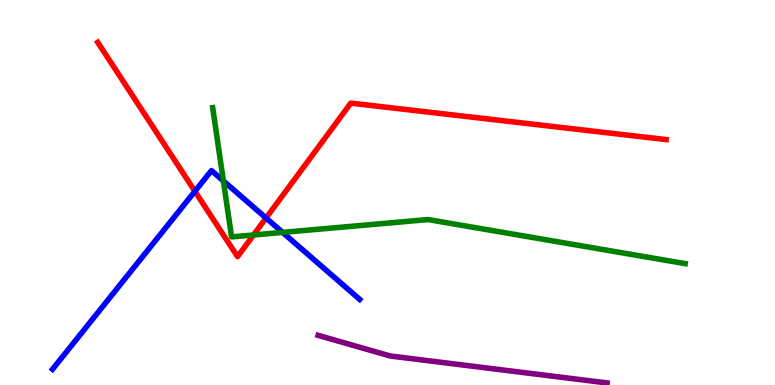[{'lines': ['blue', 'red'], 'intersections': [{'x': 2.52, 'y': 5.03}, {'x': 3.43, 'y': 4.34}]}, {'lines': ['green', 'red'], 'intersections': [{'x': 3.27, 'y': 3.9}]}, {'lines': ['purple', 'red'], 'intersections': []}, {'lines': ['blue', 'green'], 'intersections': [{'x': 2.88, 'y': 5.3}, {'x': 3.65, 'y': 3.96}]}, {'lines': ['blue', 'purple'], 'intersections': []}, {'lines': ['green', 'purple'], 'intersections': []}]